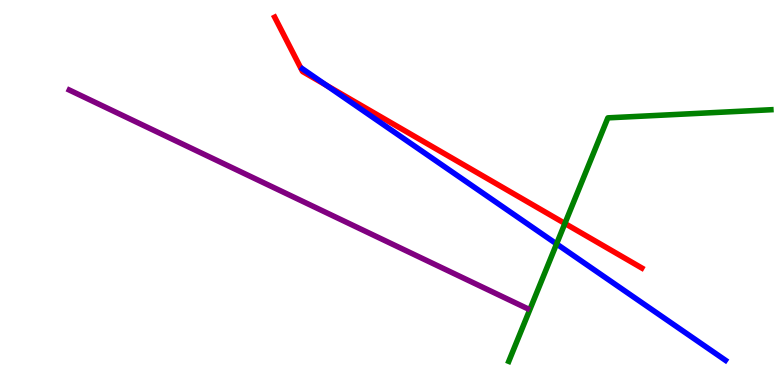[{'lines': ['blue', 'red'], 'intersections': [{'x': 4.21, 'y': 7.78}]}, {'lines': ['green', 'red'], 'intersections': [{'x': 7.29, 'y': 4.2}]}, {'lines': ['purple', 'red'], 'intersections': []}, {'lines': ['blue', 'green'], 'intersections': [{'x': 7.18, 'y': 3.66}]}, {'lines': ['blue', 'purple'], 'intersections': []}, {'lines': ['green', 'purple'], 'intersections': []}]